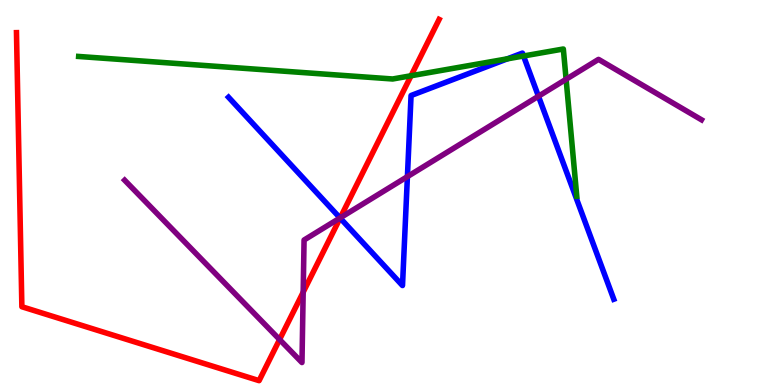[{'lines': ['blue', 'red'], 'intersections': [{'x': 4.39, 'y': 4.34}]}, {'lines': ['green', 'red'], 'intersections': [{'x': 5.3, 'y': 8.03}]}, {'lines': ['purple', 'red'], 'intersections': [{'x': 3.61, 'y': 1.18}, {'x': 3.91, 'y': 2.41}, {'x': 4.39, 'y': 4.34}]}, {'lines': ['blue', 'green'], 'intersections': [{'x': 6.55, 'y': 8.47}, {'x': 6.76, 'y': 8.55}]}, {'lines': ['blue', 'purple'], 'intersections': [{'x': 4.39, 'y': 4.34}, {'x': 5.26, 'y': 5.41}, {'x': 6.95, 'y': 7.5}]}, {'lines': ['green', 'purple'], 'intersections': [{'x': 7.3, 'y': 7.94}]}]